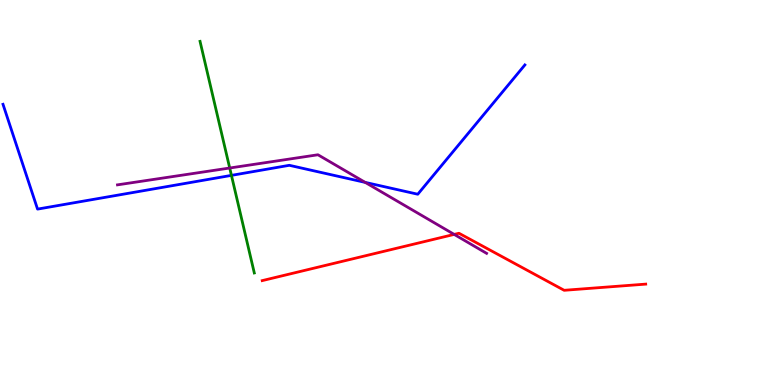[{'lines': ['blue', 'red'], 'intersections': []}, {'lines': ['green', 'red'], 'intersections': []}, {'lines': ['purple', 'red'], 'intersections': [{'x': 5.86, 'y': 3.91}]}, {'lines': ['blue', 'green'], 'intersections': [{'x': 2.99, 'y': 5.44}]}, {'lines': ['blue', 'purple'], 'intersections': [{'x': 4.71, 'y': 5.26}]}, {'lines': ['green', 'purple'], 'intersections': [{'x': 2.96, 'y': 5.64}]}]